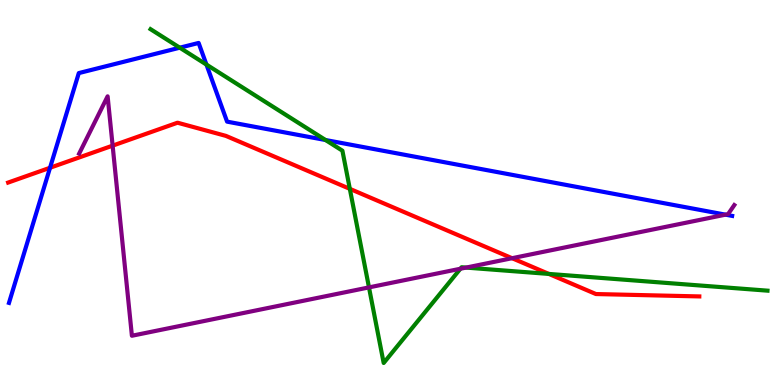[{'lines': ['blue', 'red'], 'intersections': [{'x': 0.646, 'y': 5.64}]}, {'lines': ['green', 'red'], 'intersections': [{'x': 4.51, 'y': 5.09}, {'x': 7.08, 'y': 2.89}]}, {'lines': ['purple', 'red'], 'intersections': [{'x': 1.45, 'y': 6.22}, {'x': 6.61, 'y': 3.29}]}, {'lines': ['blue', 'green'], 'intersections': [{'x': 2.32, 'y': 8.76}, {'x': 2.66, 'y': 8.32}, {'x': 4.2, 'y': 6.36}]}, {'lines': ['blue', 'purple'], 'intersections': [{'x': 9.36, 'y': 4.42}]}, {'lines': ['green', 'purple'], 'intersections': [{'x': 4.76, 'y': 2.54}, {'x': 5.94, 'y': 3.02}, {'x': 6.01, 'y': 3.05}]}]